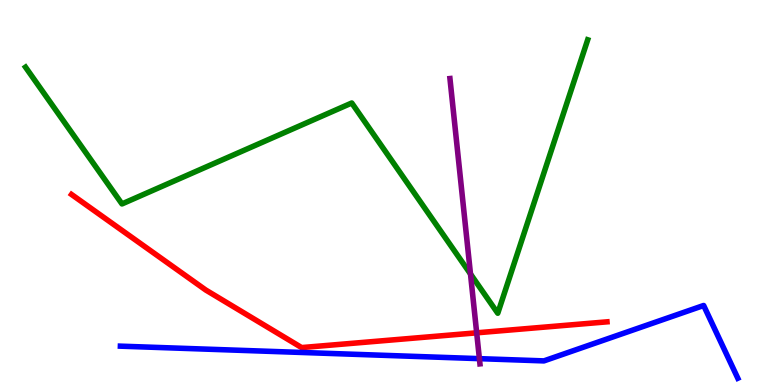[{'lines': ['blue', 'red'], 'intersections': []}, {'lines': ['green', 'red'], 'intersections': []}, {'lines': ['purple', 'red'], 'intersections': [{'x': 6.15, 'y': 1.36}]}, {'lines': ['blue', 'green'], 'intersections': []}, {'lines': ['blue', 'purple'], 'intersections': [{'x': 6.19, 'y': 0.684}]}, {'lines': ['green', 'purple'], 'intersections': [{'x': 6.07, 'y': 2.88}]}]